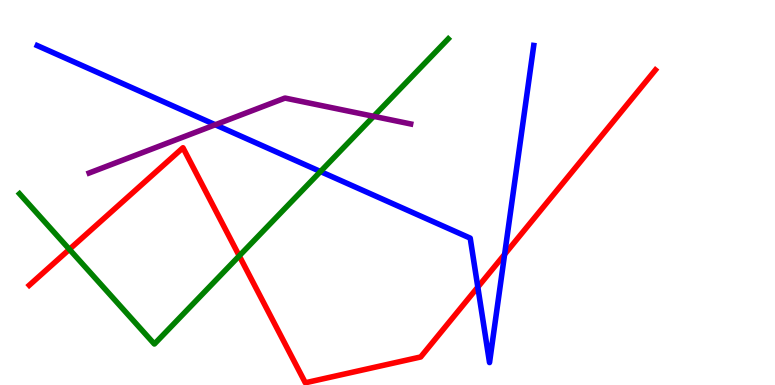[{'lines': ['blue', 'red'], 'intersections': [{'x': 6.17, 'y': 2.54}, {'x': 6.51, 'y': 3.39}]}, {'lines': ['green', 'red'], 'intersections': [{'x': 0.895, 'y': 3.52}, {'x': 3.09, 'y': 3.35}]}, {'lines': ['purple', 'red'], 'intersections': []}, {'lines': ['blue', 'green'], 'intersections': [{'x': 4.14, 'y': 5.54}]}, {'lines': ['blue', 'purple'], 'intersections': [{'x': 2.78, 'y': 6.76}]}, {'lines': ['green', 'purple'], 'intersections': [{'x': 4.82, 'y': 6.98}]}]